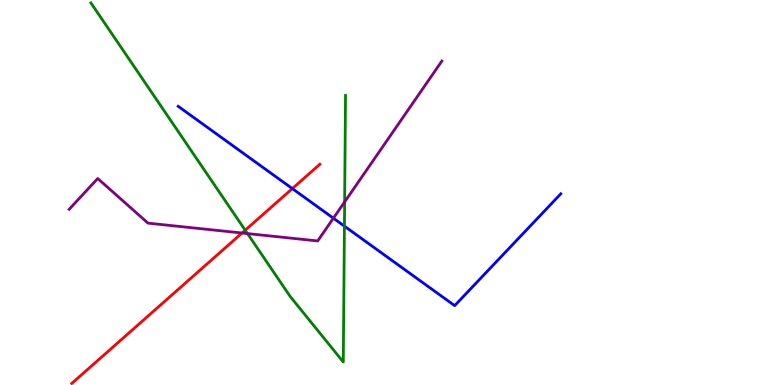[{'lines': ['blue', 'red'], 'intersections': [{'x': 3.77, 'y': 5.1}]}, {'lines': ['green', 'red'], 'intersections': [{'x': 3.16, 'y': 4.02}]}, {'lines': ['purple', 'red'], 'intersections': [{'x': 3.12, 'y': 3.95}]}, {'lines': ['blue', 'green'], 'intersections': [{'x': 4.44, 'y': 4.13}]}, {'lines': ['blue', 'purple'], 'intersections': [{'x': 4.3, 'y': 4.33}]}, {'lines': ['green', 'purple'], 'intersections': [{'x': 3.19, 'y': 3.93}, {'x': 4.45, 'y': 4.76}]}]